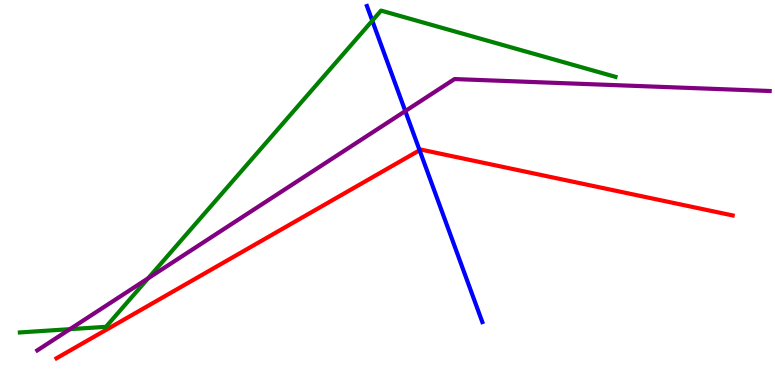[{'lines': ['blue', 'red'], 'intersections': [{'x': 5.41, 'y': 6.1}]}, {'lines': ['green', 'red'], 'intersections': []}, {'lines': ['purple', 'red'], 'intersections': []}, {'lines': ['blue', 'green'], 'intersections': [{'x': 4.8, 'y': 9.46}]}, {'lines': ['blue', 'purple'], 'intersections': [{'x': 5.23, 'y': 7.11}]}, {'lines': ['green', 'purple'], 'intersections': [{'x': 0.902, 'y': 1.45}, {'x': 1.91, 'y': 2.77}]}]